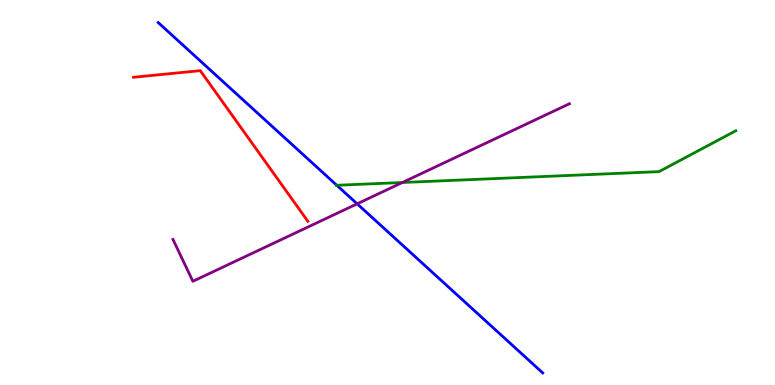[{'lines': ['blue', 'red'], 'intersections': []}, {'lines': ['green', 'red'], 'intersections': []}, {'lines': ['purple', 'red'], 'intersections': []}, {'lines': ['blue', 'green'], 'intersections': [{'x': 4.35, 'y': 5.19}]}, {'lines': ['blue', 'purple'], 'intersections': [{'x': 4.61, 'y': 4.71}]}, {'lines': ['green', 'purple'], 'intersections': [{'x': 5.19, 'y': 5.26}]}]